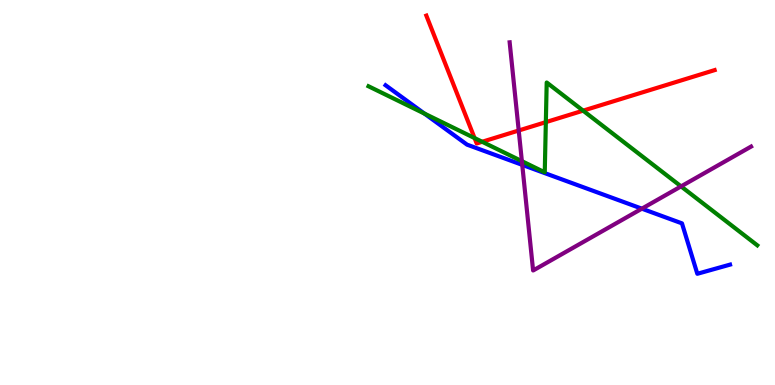[{'lines': ['blue', 'red'], 'intersections': []}, {'lines': ['green', 'red'], 'intersections': [{'x': 6.12, 'y': 6.41}, {'x': 6.22, 'y': 6.32}, {'x': 7.04, 'y': 6.83}, {'x': 7.52, 'y': 7.13}]}, {'lines': ['purple', 'red'], 'intersections': [{'x': 6.69, 'y': 6.61}]}, {'lines': ['blue', 'green'], 'intersections': [{'x': 5.48, 'y': 7.05}]}, {'lines': ['blue', 'purple'], 'intersections': [{'x': 6.74, 'y': 5.72}, {'x': 8.28, 'y': 4.58}]}, {'lines': ['green', 'purple'], 'intersections': [{'x': 6.73, 'y': 5.81}, {'x': 8.79, 'y': 5.16}]}]